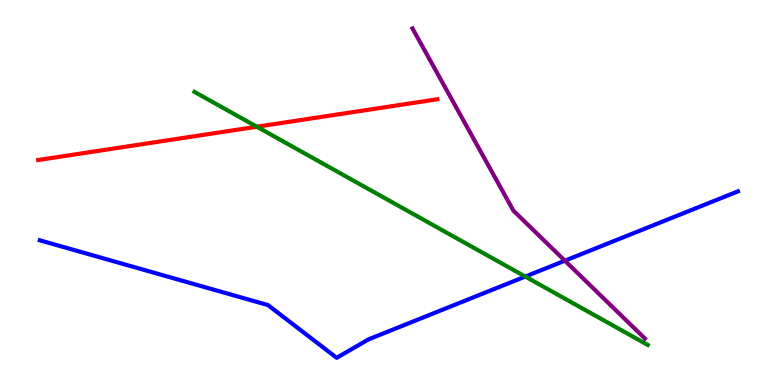[{'lines': ['blue', 'red'], 'intersections': []}, {'lines': ['green', 'red'], 'intersections': [{'x': 3.31, 'y': 6.71}]}, {'lines': ['purple', 'red'], 'intersections': []}, {'lines': ['blue', 'green'], 'intersections': [{'x': 6.78, 'y': 2.82}]}, {'lines': ['blue', 'purple'], 'intersections': [{'x': 7.29, 'y': 3.23}]}, {'lines': ['green', 'purple'], 'intersections': []}]